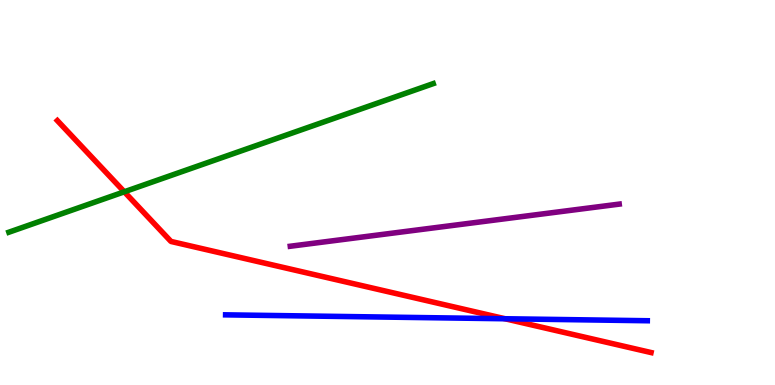[{'lines': ['blue', 'red'], 'intersections': [{'x': 6.52, 'y': 1.72}]}, {'lines': ['green', 'red'], 'intersections': [{'x': 1.6, 'y': 5.02}]}, {'lines': ['purple', 'red'], 'intersections': []}, {'lines': ['blue', 'green'], 'intersections': []}, {'lines': ['blue', 'purple'], 'intersections': []}, {'lines': ['green', 'purple'], 'intersections': []}]